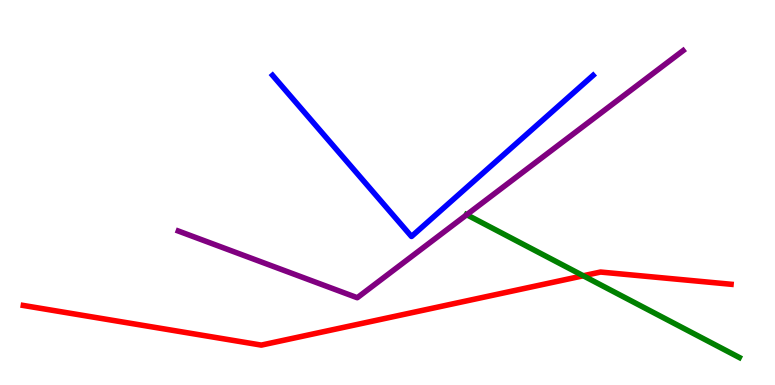[{'lines': ['blue', 'red'], 'intersections': []}, {'lines': ['green', 'red'], 'intersections': [{'x': 7.53, 'y': 2.84}]}, {'lines': ['purple', 'red'], 'intersections': []}, {'lines': ['blue', 'green'], 'intersections': []}, {'lines': ['blue', 'purple'], 'intersections': []}, {'lines': ['green', 'purple'], 'intersections': [{'x': 6.02, 'y': 4.42}]}]